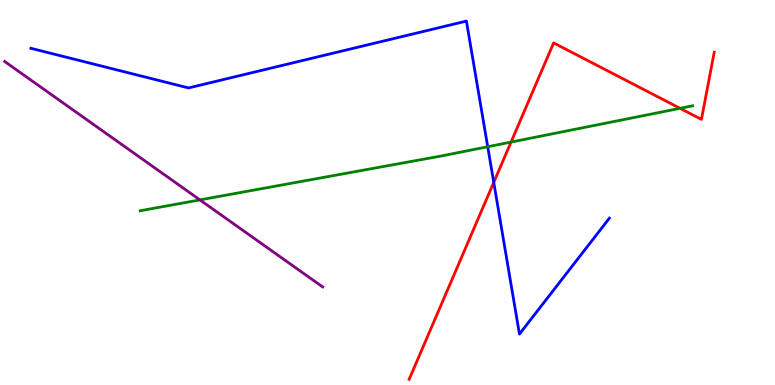[{'lines': ['blue', 'red'], 'intersections': [{'x': 6.37, 'y': 5.26}]}, {'lines': ['green', 'red'], 'intersections': [{'x': 6.59, 'y': 6.31}, {'x': 8.78, 'y': 7.19}]}, {'lines': ['purple', 'red'], 'intersections': []}, {'lines': ['blue', 'green'], 'intersections': [{'x': 6.29, 'y': 6.19}]}, {'lines': ['blue', 'purple'], 'intersections': []}, {'lines': ['green', 'purple'], 'intersections': [{'x': 2.58, 'y': 4.81}]}]